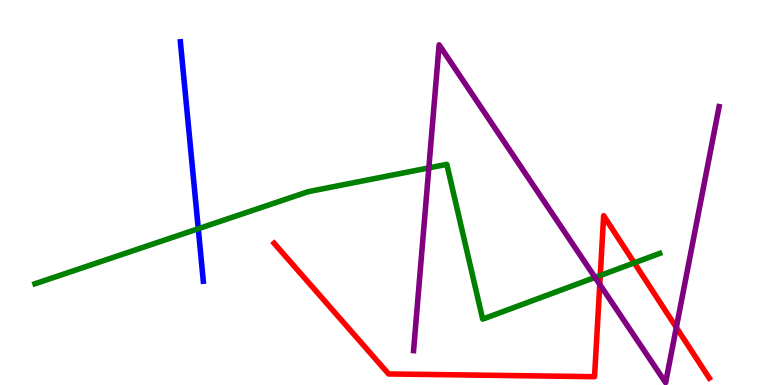[{'lines': ['blue', 'red'], 'intersections': []}, {'lines': ['green', 'red'], 'intersections': [{'x': 7.75, 'y': 2.84}, {'x': 8.18, 'y': 3.17}]}, {'lines': ['purple', 'red'], 'intersections': [{'x': 7.74, 'y': 2.61}, {'x': 8.73, 'y': 1.5}]}, {'lines': ['blue', 'green'], 'intersections': [{'x': 2.56, 'y': 4.06}]}, {'lines': ['blue', 'purple'], 'intersections': []}, {'lines': ['green', 'purple'], 'intersections': [{'x': 5.53, 'y': 5.64}, {'x': 7.68, 'y': 2.79}]}]